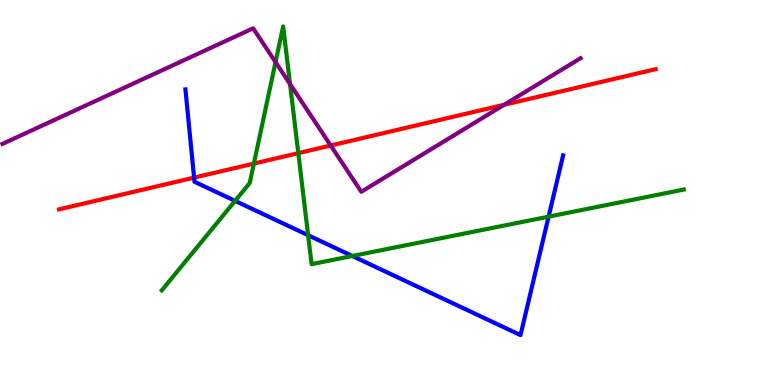[{'lines': ['blue', 'red'], 'intersections': [{'x': 2.5, 'y': 5.39}]}, {'lines': ['green', 'red'], 'intersections': [{'x': 3.28, 'y': 5.75}, {'x': 3.85, 'y': 6.02}]}, {'lines': ['purple', 'red'], 'intersections': [{'x': 4.27, 'y': 6.22}, {'x': 6.5, 'y': 7.28}]}, {'lines': ['blue', 'green'], 'intersections': [{'x': 3.03, 'y': 4.78}, {'x': 3.98, 'y': 3.89}, {'x': 4.55, 'y': 3.35}, {'x': 7.08, 'y': 4.37}]}, {'lines': ['blue', 'purple'], 'intersections': []}, {'lines': ['green', 'purple'], 'intersections': [{'x': 3.56, 'y': 8.39}, {'x': 3.74, 'y': 7.82}]}]